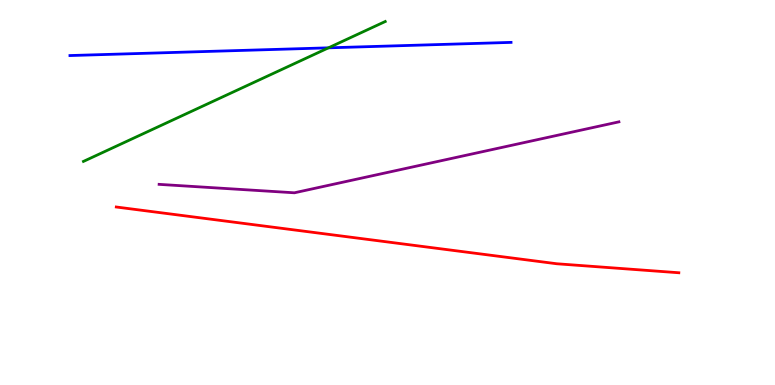[{'lines': ['blue', 'red'], 'intersections': []}, {'lines': ['green', 'red'], 'intersections': []}, {'lines': ['purple', 'red'], 'intersections': []}, {'lines': ['blue', 'green'], 'intersections': [{'x': 4.24, 'y': 8.76}]}, {'lines': ['blue', 'purple'], 'intersections': []}, {'lines': ['green', 'purple'], 'intersections': []}]